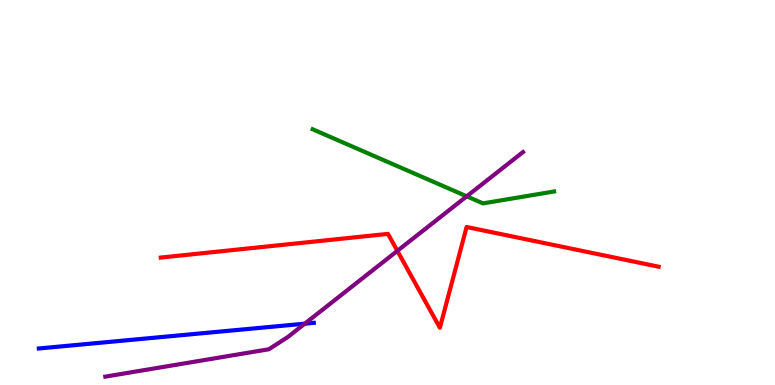[{'lines': ['blue', 'red'], 'intersections': []}, {'lines': ['green', 'red'], 'intersections': []}, {'lines': ['purple', 'red'], 'intersections': [{'x': 5.13, 'y': 3.48}]}, {'lines': ['blue', 'green'], 'intersections': []}, {'lines': ['blue', 'purple'], 'intersections': [{'x': 3.93, 'y': 1.59}]}, {'lines': ['green', 'purple'], 'intersections': [{'x': 6.02, 'y': 4.9}]}]